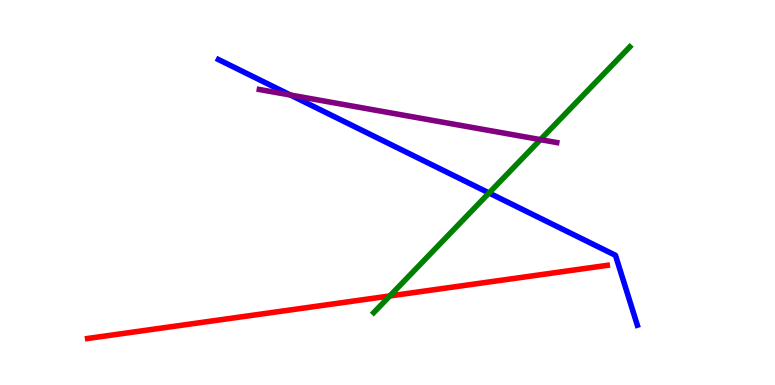[{'lines': ['blue', 'red'], 'intersections': []}, {'lines': ['green', 'red'], 'intersections': [{'x': 5.03, 'y': 2.31}]}, {'lines': ['purple', 'red'], 'intersections': []}, {'lines': ['blue', 'green'], 'intersections': [{'x': 6.31, 'y': 4.99}]}, {'lines': ['blue', 'purple'], 'intersections': [{'x': 3.75, 'y': 7.53}]}, {'lines': ['green', 'purple'], 'intersections': [{'x': 6.97, 'y': 6.37}]}]